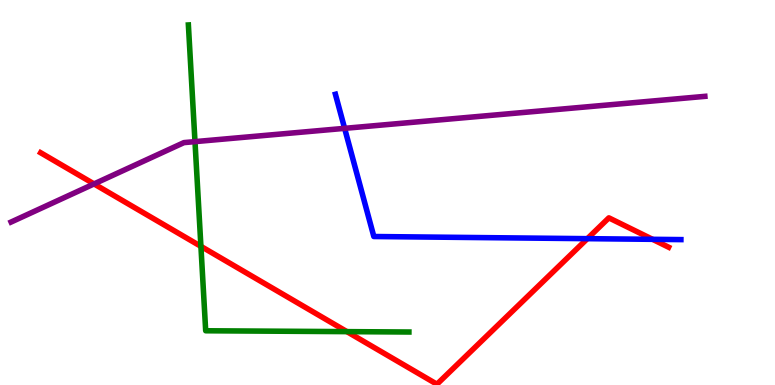[{'lines': ['blue', 'red'], 'intersections': [{'x': 7.58, 'y': 3.8}, {'x': 8.42, 'y': 3.78}]}, {'lines': ['green', 'red'], 'intersections': [{'x': 2.59, 'y': 3.6}, {'x': 4.48, 'y': 1.39}]}, {'lines': ['purple', 'red'], 'intersections': [{'x': 1.21, 'y': 5.22}]}, {'lines': ['blue', 'green'], 'intersections': []}, {'lines': ['blue', 'purple'], 'intersections': [{'x': 4.45, 'y': 6.67}]}, {'lines': ['green', 'purple'], 'intersections': [{'x': 2.52, 'y': 6.32}]}]